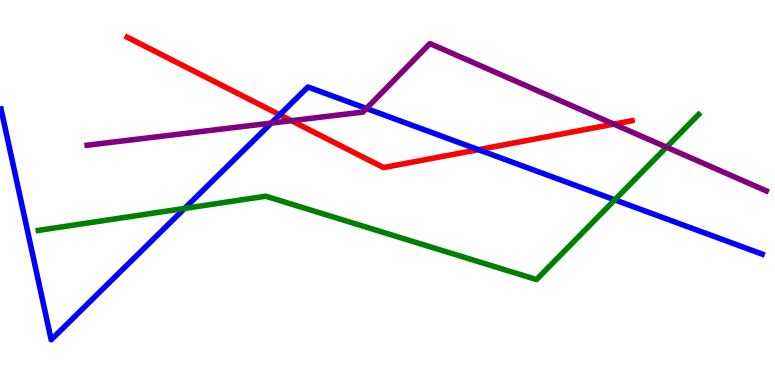[{'lines': ['blue', 'red'], 'intersections': [{'x': 3.61, 'y': 7.02}, {'x': 6.17, 'y': 6.11}]}, {'lines': ['green', 'red'], 'intersections': []}, {'lines': ['purple', 'red'], 'intersections': [{'x': 3.76, 'y': 6.87}, {'x': 7.92, 'y': 6.78}]}, {'lines': ['blue', 'green'], 'intersections': [{'x': 2.38, 'y': 4.59}, {'x': 7.93, 'y': 4.81}]}, {'lines': ['blue', 'purple'], 'intersections': [{'x': 3.5, 'y': 6.8}, {'x': 4.73, 'y': 7.18}]}, {'lines': ['green', 'purple'], 'intersections': [{'x': 8.6, 'y': 6.18}]}]